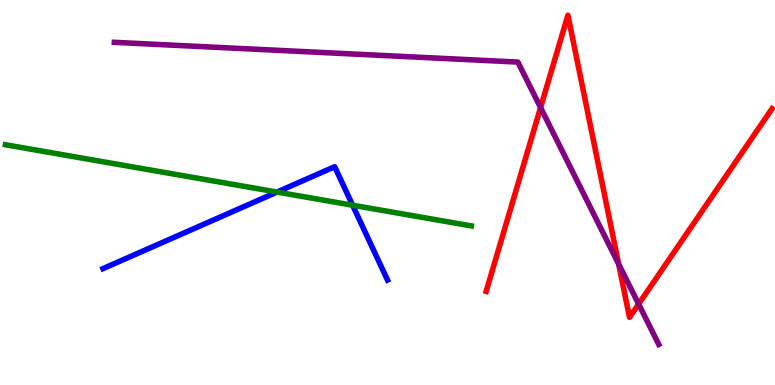[{'lines': ['blue', 'red'], 'intersections': []}, {'lines': ['green', 'red'], 'intersections': []}, {'lines': ['purple', 'red'], 'intersections': [{'x': 6.98, 'y': 7.21}, {'x': 7.98, 'y': 3.14}, {'x': 8.24, 'y': 2.1}]}, {'lines': ['blue', 'green'], 'intersections': [{'x': 3.57, 'y': 5.01}, {'x': 4.55, 'y': 4.67}]}, {'lines': ['blue', 'purple'], 'intersections': []}, {'lines': ['green', 'purple'], 'intersections': []}]